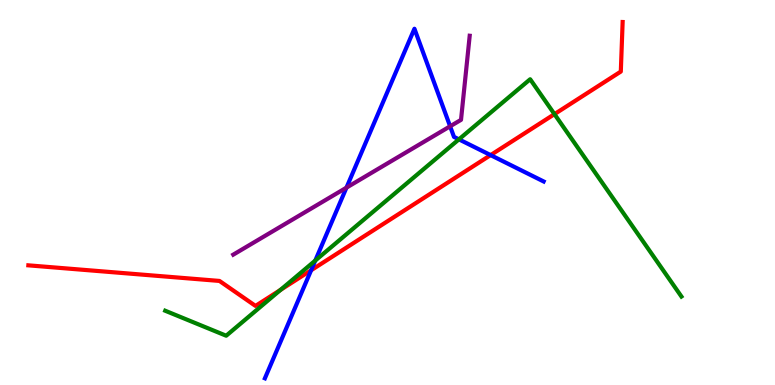[{'lines': ['blue', 'red'], 'intersections': [{'x': 4.01, 'y': 2.98}, {'x': 6.33, 'y': 5.97}]}, {'lines': ['green', 'red'], 'intersections': [{'x': 3.62, 'y': 2.47}, {'x': 7.15, 'y': 7.04}]}, {'lines': ['purple', 'red'], 'intersections': []}, {'lines': ['blue', 'green'], 'intersections': [{'x': 4.07, 'y': 3.23}, {'x': 5.92, 'y': 6.38}]}, {'lines': ['blue', 'purple'], 'intersections': [{'x': 4.47, 'y': 5.13}, {'x': 5.81, 'y': 6.72}]}, {'lines': ['green', 'purple'], 'intersections': []}]